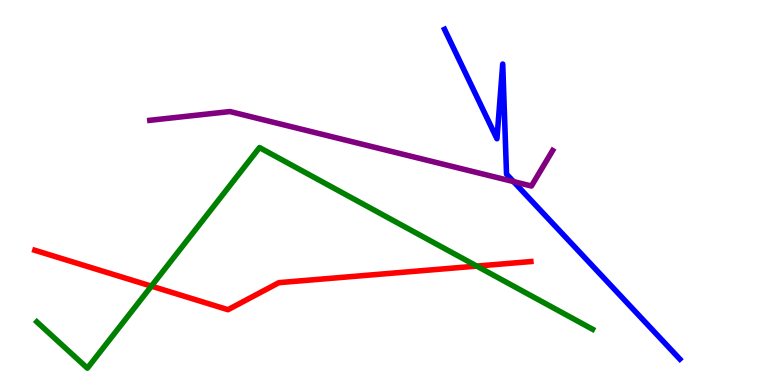[{'lines': ['blue', 'red'], 'intersections': []}, {'lines': ['green', 'red'], 'intersections': [{'x': 1.95, 'y': 2.57}, {'x': 6.15, 'y': 3.09}]}, {'lines': ['purple', 'red'], 'intersections': []}, {'lines': ['blue', 'green'], 'intersections': []}, {'lines': ['blue', 'purple'], 'intersections': [{'x': 6.63, 'y': 5.28}]}, {'lines': ['green', 'purple'], 'intersections': []}]